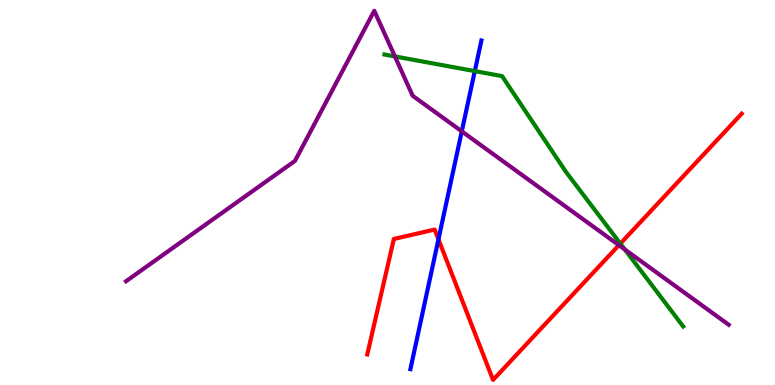[{'lines': ['blue', 'red'], 'intersections': [{'x': 5.66, 'y': 3.78}]}, {'lines': ['green', 'red'], 'intersections': [{'x': 8.0, 'y': 3.67}]}, {'lines': ['purple', 'red'], 'intersections': [{'x': 7.99, 'y': 3.63}]}, {'lines': ['blue', 'green'], 'intersections': [{'x': 6.13, 'y': 8.15}]}, {'lines': ['blue', 'purple'], 'intersections': [{'x': 5.96, 'y': 6.59}]}, {'lines': ['green', 'purple'], 'intersections': [{'x': 5.1, 'y': 8.53}, {'x': 8.06, 'y': 3.52}]}]